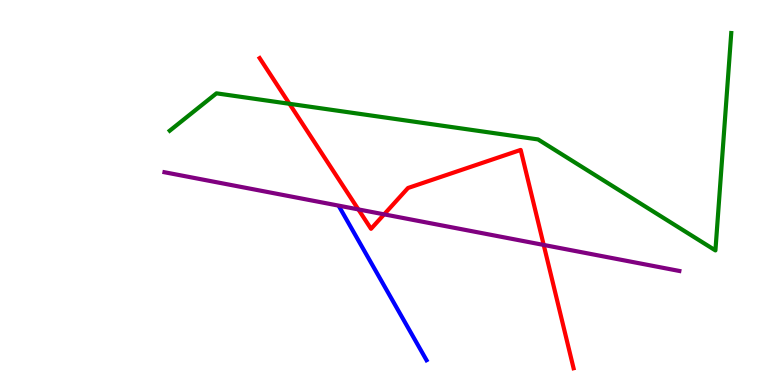[{'lines': ['blue', 'red'], 'intersections': []}, {'lines': ['green', 'red'], 'intersections': [{'x': 3.73, 'y': 7.3}]}, {'lines': ['purple', 'red'], 'intersections': [{'x': 4.62, 'y': 4.56}, {'x': 4.96, 'y': 4.43}, {'x': 7.02, 'y': 3.64}]}, {'lines': ['blue', 'green'], 'intersections': []}, {'lines': ['blue', 'purple'], 'intersections': []}, {'lines': ['green', 'purple'], 'intersections': []}]